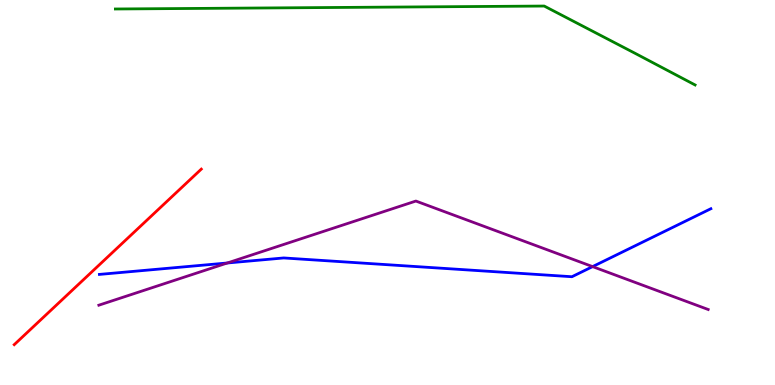[{'lines': ['blue', 'red'], 'intersections': []}, {'lines': ['green', 'red'], 'intersections': []}, {'lines': ['purple', 'red'], 'intersections': []}, {'lines': ['blue', 'green'], 'intersections': []}, {'lines': ['blue', 'purple'], 'intersections': [{'x': 2.93, 'y': 3.17}, {'x': 7.65, 'y': 3.08}]}, {'lines': ['green', 'purple'], 'intersections': []}]